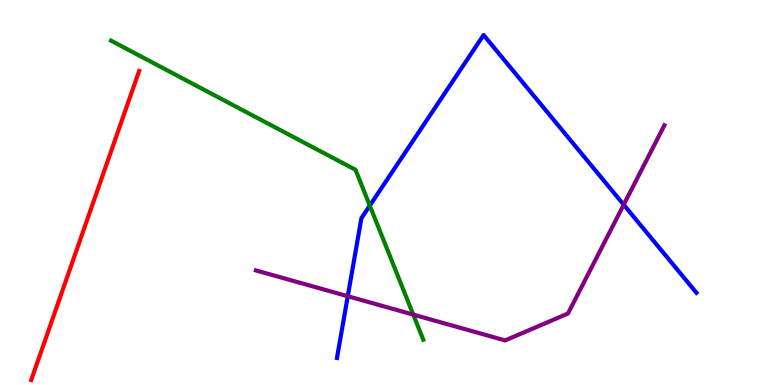[{'lines': ['blue', 'red'], 'intersections': []}, {'lines': ['green', 'red'], 'intersections': []}, {'lines': ['purple', 'red'], 'intersections': []}, {'lines': ['blue', 'green'], 'intersections': [{'x': 4.77, 'y': 4.66}]}, {'lines': ['blue', 'purple'], 'intersections': [{'x': 4.49, 'y': 2.31}, {'x': 8.05, 'y': 4.68}]}, {'lines': ['green', 'purple'], 'intersections': [{'x': 5.33, 'y': 1.83}]}]